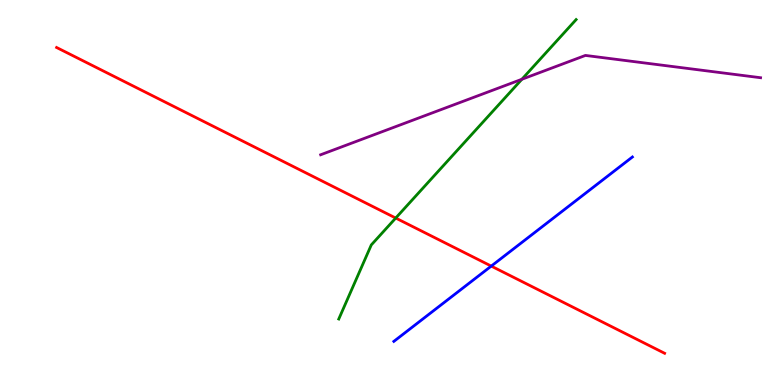[{'lines': ['blue', 'red'], 'intersections': [{'x': 6.34, 'y': 3.09}]}, {'lines': ['green', 'red'], 'intersections': [{'x': 5.11, 'y': 4.34}]}, {'lines': ['purple', 'red'], 'intersections': []}, {'lines': ['blue', 'green'], 'intersections': []}, {'lines': ['blue', 'purple'], 'intersections': []}, {'lines': ['green', 'purple'], 'intersections': [{'x': 6.73, 'y': 7.94}]}]